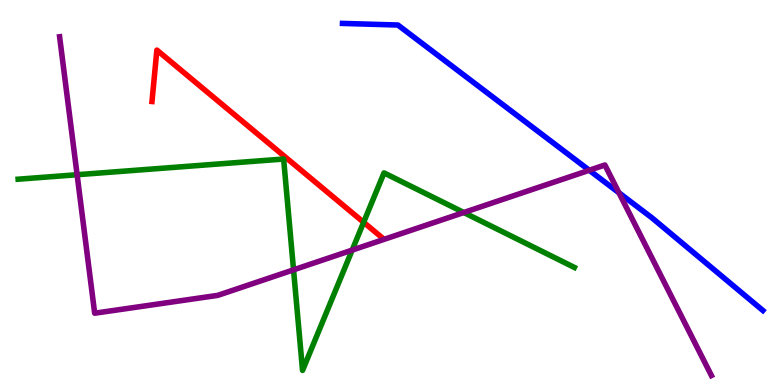[{'lines': ['blue', 'red'], 'intersections': []}, {'lines': ['green', 'red'], 'intersections': [{'x': 4.69, 'y': 4.23}]}, {'lines': ['purple', 'red'], 'intersections': []}, {'lines': ['blue', 'green'], 'intersections': []}, {'lines': ['blue', 'purple'], 'intersections': [{'x': 7.6, 'y': 5.58}, {'x': 7.99, 'y': 4.99}]}, {'lines': ['green', 'purple'], 'intersections': [{'x': 0.995, 'y': 5.46}, {'x': 3.79, 'y': 2.99}, {'x': 4.54, 'y': 3.5}, {'x': 5.98, 'y': 4.48}]}]